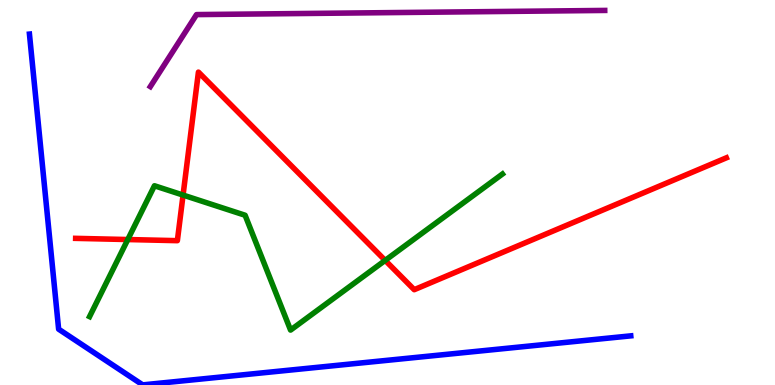[{'lines': ['blue', 'red'], 'intersections': []}, {'lines': ['green', 'red'], 'intersections': [{'x': 1.65, 'y': 3.78}, {'x': 2.36, 'y': 4.93}, {'x': 4.97, 'y': 3.24}]}, {'lines': ['purple', 'red'], 'intersections': []}, {'lines': ['blue', 'green'], 'intersections': []}, {'lines': ['blue', 'purple'], 'intersections': []}, {'lines': ['green', 'purple'], 'intersections': []}]